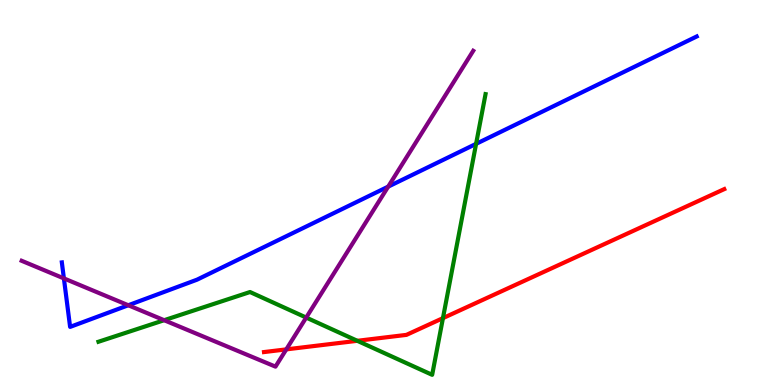[{'lines': ['blue', 'red'], 'intersections': []}, {'lines': ['green', 'red'], 'intersections': [{'x': 4.61, 'y': 1.15}, {'x': 5.72, 'y': 1.74}]}, {'lines': ['purple', 'red'], 'intersections': [{'x': 3.69, 'y': 0.925}]}, {'lines': ['blue', 'green'], 'intersections': [{'x': 6.14, 'y': 6.26}]}, {'lines': ['blue', 'purple'], 'intersections': [{'x': 0.824, 'y': 2.77}, {'x': 1.66, 'y': 2.07}, {'x': 5.01, 'y': 5.15}]}, {'lines': ['green', 'purple'], 'intersections': [{'x': 2.12, 'y': 1.68}, {'x': 3.95, 'y': 1.75}]}]